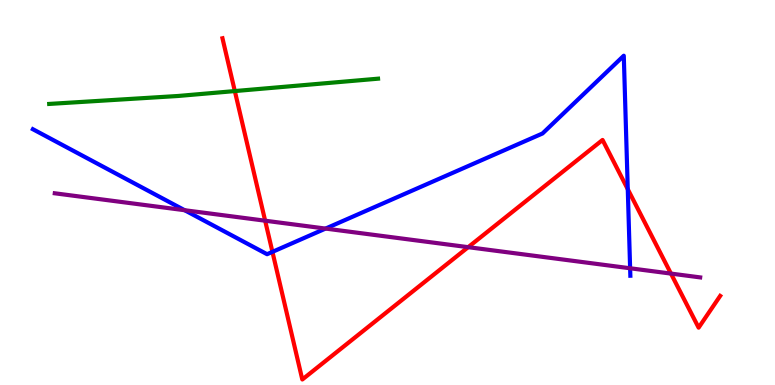[{'lines': ['blue', 'red'], 'intersections': [{'x': 3.52, 'y': 3.46}, {'x': 8.1, 'y': 5.09}]}, {'lines': ['green', 'red'], 'intersections': [{'x': 3.03, 'y': 7.63}]}, {'lines': ['purple', 'red'], 'intersections': [{'x': 3.42, 'y': 4.27}, {'x': 6.04, 'y': 3.58}, {'x': 8.66, 'y': 2.89}]}, {'lines': ['blue', 'green'], 'intersections': []}, {'lines': ['blue', 'purple'], 'intersections': [{'x': 2.38, 'y': 4.54}, {'x': 4.2, 'y': 4.06}, {'x': 8.13, 'y': 3.03}]}, {'lines': ['green', 'purple'], 'intersections': []}]